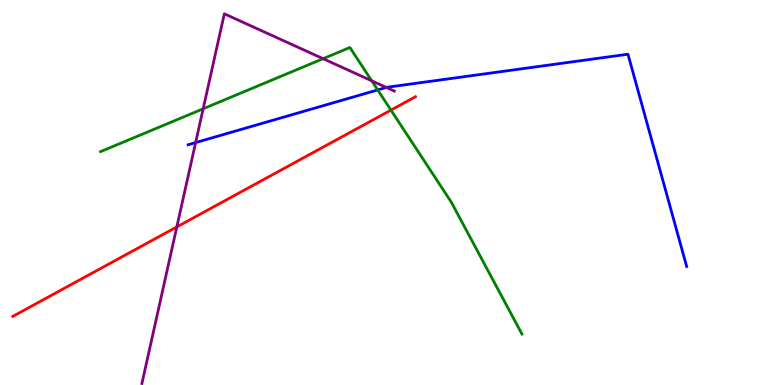[{'lines': ['blue', 'red'], 'intersections': []}, {'lines': ['green', 'red'], 'intersections': [{'x': 5.04, 'y': 7.14}]}, {'lines': ['purple', 'red'], 'intersections': [{'x': 2.28, 'y': 4.11}]}, {'lines': ['blue', 'green'], 'intersections': [{'x': 4.87, 'y': 7.66}]}, {'lines': ['blue', 'purple'], 'intersections': [{'x': 2.52, 'y': 6.3}, {'x': 4.98, 'y': 7.73}]}, {'lines': ['green', 'purple'], 'intersections': [{'x': 2.62, 'y': 7.17}, {'x': 4.17, 'y': 8.48}, {'x': 4.8, 'y': 7.9}]}]